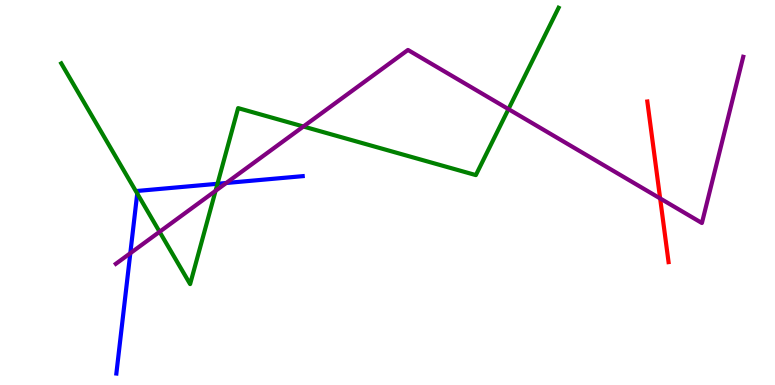[{'lines': ['blue', 'red'], 'intersections': []}, {'lines': ['green', 'red'], 'intersections': []}, {'lines': ['purple', 'red'], 'intersections': [{'x': 8.52, 'y': 4.85}]}, {'lines': ['blue', 'green'], 'intersections': [{'x': 1.77, 'y': 4.97}, {'x': 2.81, 'y': 5.23}]}, {'lines': ['blue', 'purple'], 'intersections': [{'x': 1.68, 'y': 3.42}, {'x': 2.92, 'y': 5.25}]}, {'lines': ['green', 'purple'], 'intersections': [{'x': 2.06, 'y': 3.98}, {'x': 2.78, 'y': 5.04}, {'x': 3.91, 'y': 6.71}, {'x': 6.56, 'y': 7.17}]}]